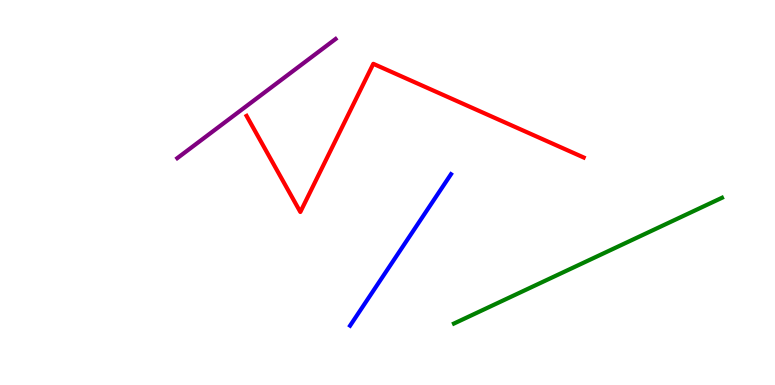[{'lines': ['blue', 'red'], 'intersections': []}, {'lines': ['green', 'red'], 'intersections': []}, {'lines': ['purple', 'red'], 'intersections': []}, {'lines': ['blue', 'green'], 'intersections': []}, {'lines': ['blue', 'purple'], 'intersections': []}, {'lines': ['green', 'purple'], 'intersections': []}]